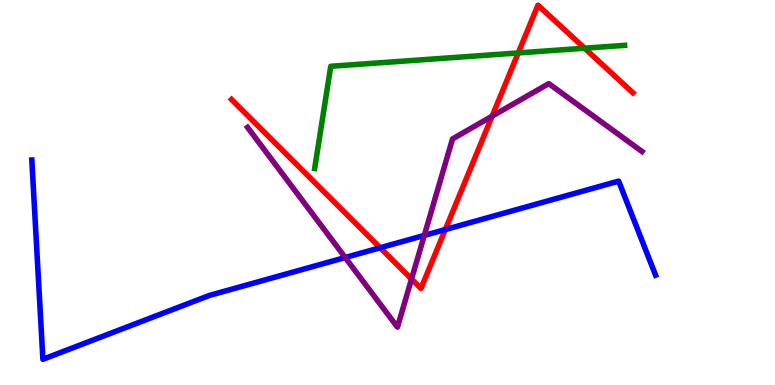[{'lines': ['blue', 'red'], 'intersections': [{'x': 4.91, 'y': 3.56}, {'x': 5.75, 'y': 4.04}]}, {'lines': ['green', 'red'], 'intersections': [{'x': 6.69, 'y': 8.63}, {'x': 7.54, 'y': 8.75}]}, {'lines': ['purple', 'red'], 'intersections': [{'x': 5.31, 'y': 2.75}, {'x': 6.35, 'y': 6.98}]}, {'lines': ['blue', 'green'], 'intersections': []}, {'lines': ['blue', 'purple'], 'intersections': [{'x': 4.45, 'y': 3.31}, {'x': 5.47, 'y': 3.89}]}, {'lines': ['green', 'purple'], 'intersections': []}]